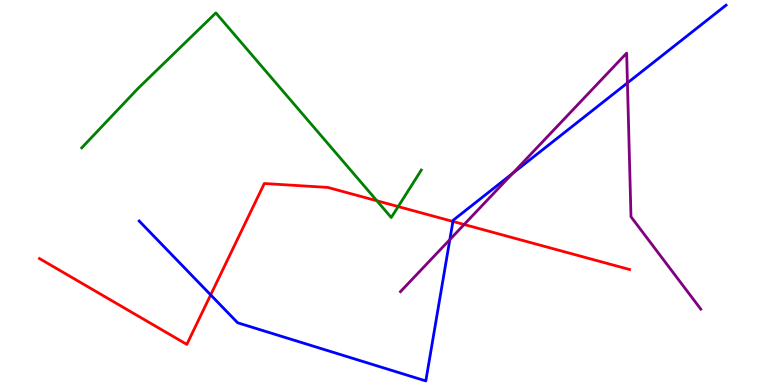[{'lines': ['blue', 'red'], 'intersections': [{'x': 2.72, 'y': 2.34}, {'x': 5.84, 'y': 4.25}]}, {'lines': ['green', 'red'], 'intersections': [{'x': 4.86, 'y': 4.79}, {'x': 5.14, 'y': 4.63}]}, {'lines': ['purple', 'red'], 'intersections': [{'x': 5.99, 'y': 4.17}]}, {'lines': ['blue', 'green'], 'intersections': []}, {'lines': ['blue', 'purple'], 'intersections': [{'x': 5.8, 'y': 3.78}, {'x': 6.61, 'y': 5.5}, {'x': 8.1, 'y': 7.85}]}, {'lines': ['green', 'purple'], 'intersections': []}]